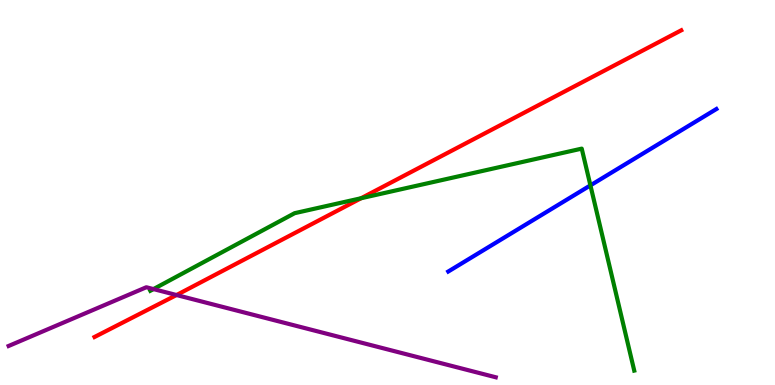[{'lines': ['blue', 'red'], 'intersections': []}, {'lines': ['green', 'red'], 'intersections': [{'x': 4.66, 'y': 4.85}]}, {'lines': ['purple', 'red'], 'intersections': [{'x': 2.28, 'y': 2.34}]}, {'lines': ['blue', 'green'], 'intersections': [{'x': 7.62, 'y': 5.19}]}, {'lines': ['blue', 'purple'], 'intersections': []}, {'lines': ['green', 'purple'], 'intersections': [{'x': 1.98, 'y': 2.49}]}]